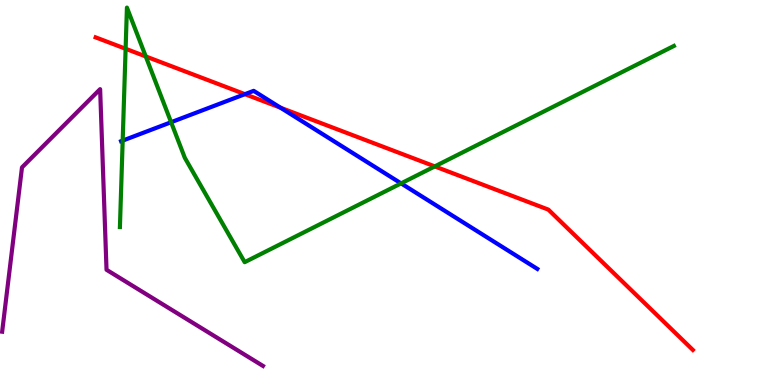[{'lines': ['blue', 'red'], 'intersections': [{'x': 3.16, 'y': 7.55}, {'x': 3.62, 'y': 7.2}]}, {'lines': ['green', 'red'], 'intersections': [{'x': 1.62, 'y': 8.73}, {'x': 1.88, 'y': 8.53}, {'x': 5.61, 'y': 5.68}]}, {'lines': ['purple', 'red'], 'intersections': []}, {'lines': ['blue', 'green'], 'intersections': [{'x': 1.58, 'y': 6.35}, {'x': 2.21, 'y': 6.83}, {'x': 5.18, 'y': 5.24}]}, {'lines': ['blue', 'purple'], 'intersections': []}, {'lines': ['green', 'purple'], 'intersections': []}]